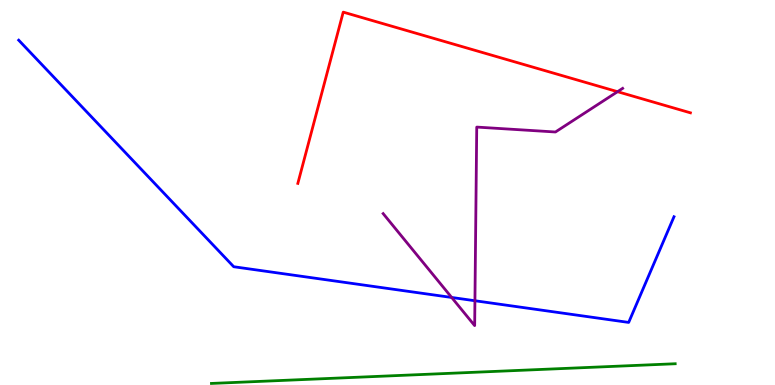[{'lines': ['blue', 'red'], 'intersections': []}, {'lines': ['green', 'red'], 'intersections': []}, {'lines': ['purple', 'red'], 'intersections': [{'x': 7.97, 'y': 7.62}]}, {'lines': ['blue', 'green'], 'intersections': []}, {'lines': ['blue', 'purple'], 'intersections': [{'x': 5.83, 'y': 2.27}, {'x': 6.13, 'y': 2.19}]}, {'lines': ['green', 'purple'], 'intersections': []}]